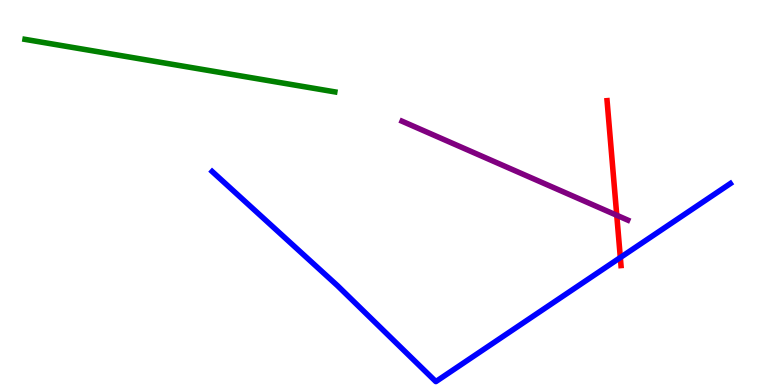[{'lines': ['blue', 'red'], 'intersections': [{'x': 8.0, 'y': 3.31}]}, {'lines': ['green', 'red'], 'intersections': []}, {'lines': ['purple', 'red'], 'intersections': [{'x': 7.96, 'y': 4.41}]}, {'lines': ['blue', 'green'], 'intersections': []}, {'lines': ['blue', 'purple'], 'intersections': []}, {'lines': ['green', 'purple'], 'intersections': []}]